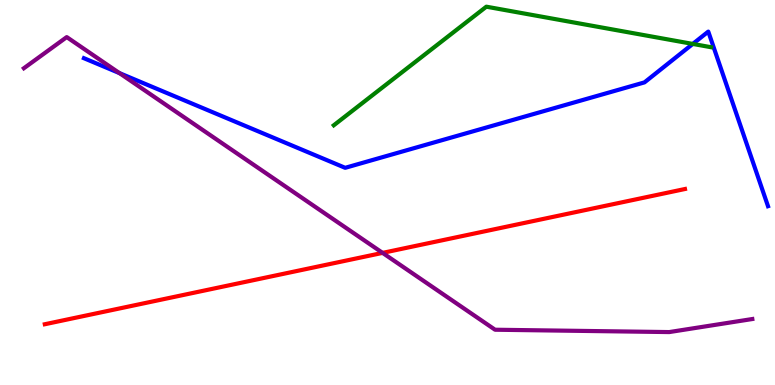[{'lines': ['blue', 'red'], 'intersections': []}, {'lines': ['green', 'red'], 'intersections': []}, {'lines': ['purple', 'red'], 'intersections': [{'x': 4.94, 'y': 3.43}]}, {'lines': ['blue', 'green'], 'intersections': [{'x': 8.94, 'y': 8.86}]}, {'lines': ['blue', 'purple'], 'intersections': [{'x': 1.54, 'y': 8.1}]}, {'lines': ['green', 'purple'], 'intersections': []}]